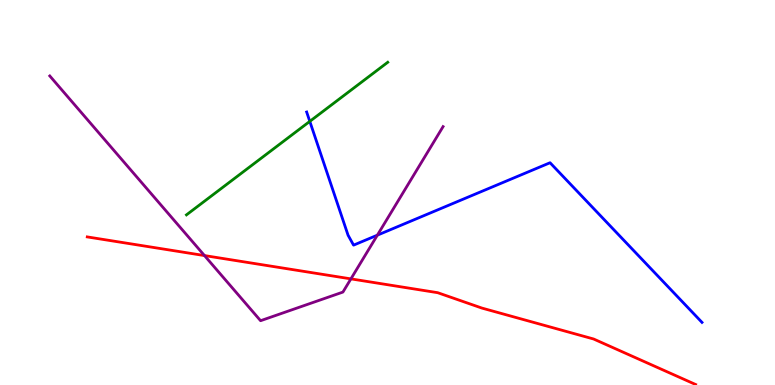[{'lines': ['blue', 'red'], 'intersections': []}, {'lines': ['green', 'red'], 'intersections': []}, {'lines': ['purple', 'red'], 'intersections': [{'x': 2.64, 'y': 3.36}, {'x': 4.53, 'y': 2.76}]}, {'lines': ['blue', 'green'], 'intersections': [{'x': 4.0, 'y': 6.85}]}, {'lines': ['blue', 'purple'], 'intersections': [{'x': 4.87, 'y': 3.89}]}, {'lines': ['green', 'purple'], 'intersections': []}]